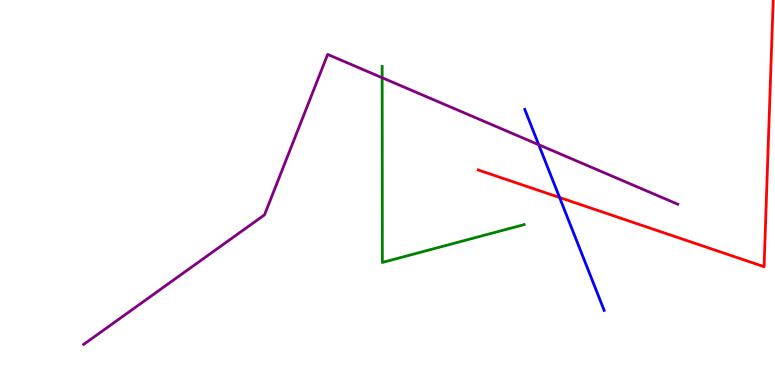[{'lines': ['blue', 'red'], 'intersections': [{'x': 7.22, 'y': 4.87}]}, {'lines': ['green', 'red'], 'intersections': []}, {'lines': ['purple', 'red'], 'intersections': []}, {'lines': ['blue', 'green'], 'intersections': []}, {'lines': ['blue', 'purple'], 'intersections': [{'x': 6.95, 'y': 6.24}]}, {'lines': ['green', 'purple'], 'intersections': [{'x': 4.93, 'y': 7.98}]}]